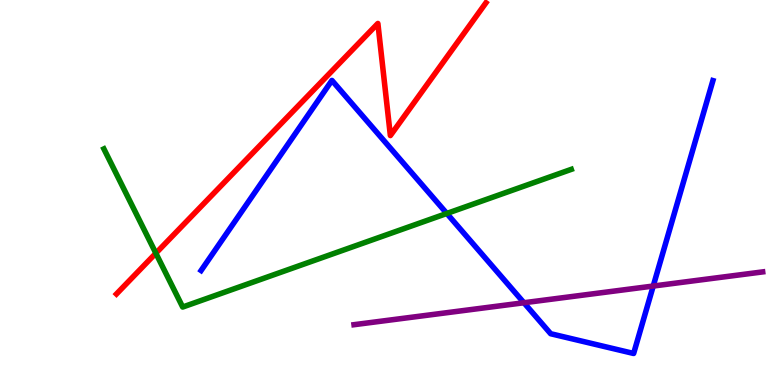[{'lines': ['blue', 'red'], 'intersections': []}, {'lines': ['green', 'red'], 'intersections': [{'x': 2.01, 'y': 3.42}]}, {'lines': ['purple', 'red'], 'intersections': []}, {'lines': ['blue', 'green'], 'intersections': [{'x': 5.77, 'y': 4.46}]}, {'lines': ['blue', 'purple'], 'intersections': [{'x': 6.76, 'y': 2.14}, {'x': 8.43, 'y': 2.57}]}, {'lines': ['green', 'purple'], 'intersections': []}]